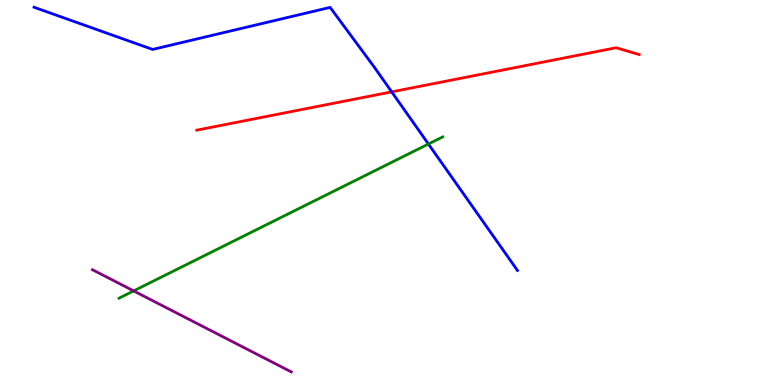[{'lines': ['blue', 'red'], 'intersections': [{'x': 5.05, 'y': 7.61}]}, {'lines': ['green', 'red'], 'intersections': []}, {'lines': ['purple', 'red'], 'intersections': []}, {'lines': ['blue', 'green'], 'intersections': [{'x': 5.53, 'y': 6.26}]}, {'lines': ['blue', 'purple'], 'intersections': []}, {'lines': ['green', 'purple'], 'intersections': [{'x': 1.72, 'y': 2.44}]}]